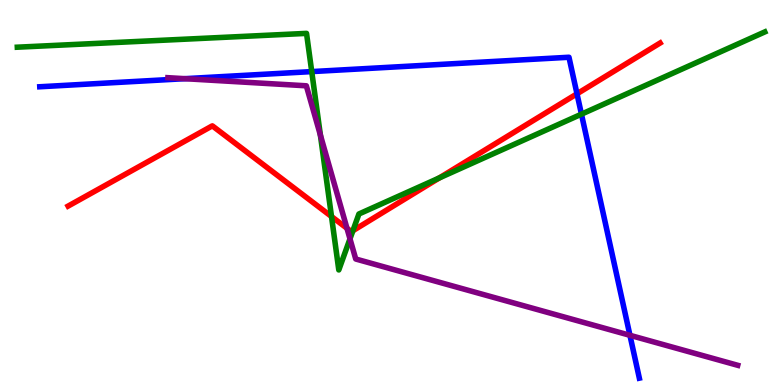[{'lines': ['blue', 'red'], 'intersections': [{'x': 7.45, 'y': 7.56}]}, {'lines': ['green', 'red'], 'intersections': [{'x': 4.28, 'y': 4.38}, {'x': 4.55, 'y': 4.01}, {'x': 5.67, 'y': 5.38}]}, {'lines': ['purple', 'red'], 'intersections': [{'x': 4.48, 'y': 4.07}]}, {'lines': ['blue', 'green'], 'intersections': [{'x': 4.02, 'y': 8.14}, {'x': 7.5, 'y': 7.03}]}, {'lines': ['blue', 'purple'], 'intersections': [{'x': 2.38, 'y': 7.96}, {'x': 8.13, 'y': 1.29}]}, {'lines': ['green', 'purple'], 'intersections': [{'x': 4.13, 'y': 6.49}, {'x': 4.52, 'y': 3.8}]}]